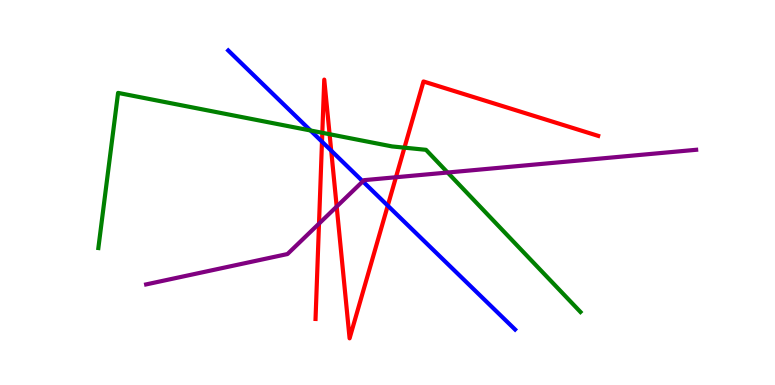[{'lines': ['blue', 'red'], 'intersections': [{'x': 4.15, 'y': 6.32}, {'x': 4.27, 'y': 6.09}, {'x': 5.0, 'y': 4.66}]}, {'lines': ['green', 'red'], 'intersections': [{'x': 4.16, 'y': 6.55}, {'x': 4.25, 'y': 6.51}, {'x': 5.22, 'y': 6.16}]}, {'lines': ['purple', 'red'], 'intersections': [{'x': 4.12, 'y': 4.19}, {'x': 4.34, 'y': 4.63}, {'x': 5.11, 'y': 5.4}]}, {'lines': ['blue', 'green'], 'intersections': [{'x': 4.01, 'y': 6.61}]}, {'lines': ['blue', 'purple'], 'intersections': [{'x': 4.68, 'y': 5.29}]}, {'lines': ['green', 'purple'], 'intersections': [{'x': 5.78, 'y': 5.52}]}]